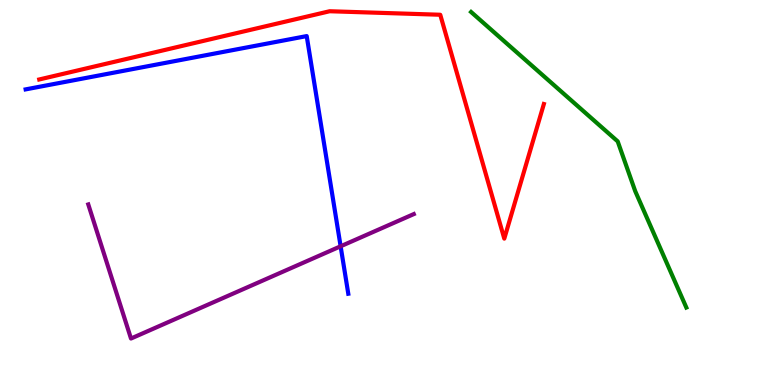[{'lines': ['blue', 'red'], 'intersections': []}, {'lines': ['green', 'red'], 'intersections': []}, {'lines': ['purple', 'red'], 'intersections': []}, {'lines': ['blue', 'green'], 'intersections': []}, {'lines': ['blue', 'purple'], 'intersections': [{'x': 4.4, 'y': 3.6}]}, {'lines': ['green', 'purple'], 'intersections': []}]